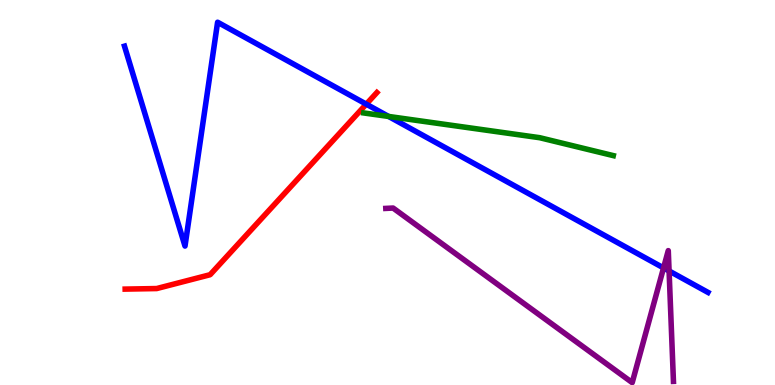[{'lines': ['blue', 'red'], 'intersections': [{'x': 4.73, 'y': 7.29}]}, {'lines': ['green', 'red'], 'intersections': []}, {'lines': ['purple', 'red'], 'intersections': []}, {'lines': ['blue', 'green'], 'intersections': [{'x': 5.01, 'y': 6.98}]}, {'lines': ['blue', 'purple'], 'intersections': [{'x': 8.56, 'y': 3.04}, {'x': 8.63, 'y': 2.96}]}, {'lines': ['green', 'purple'], 'intersections': []}]